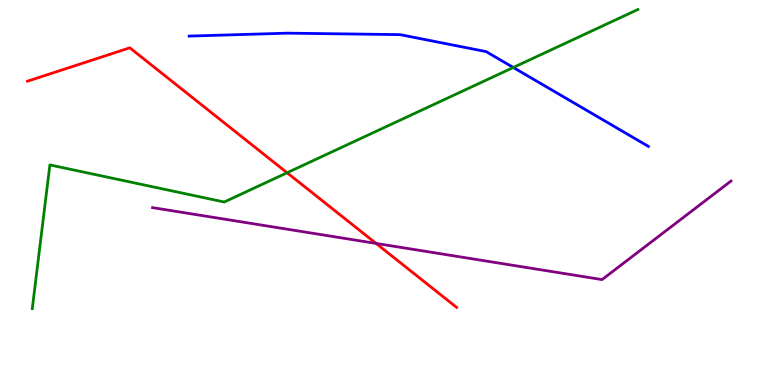[{'lines': ['blue', 'red'], 'intersections': []}, {'lines': ['green', 'red'], 'intersections': [{'x': 3.7, 'y': 5.51}]}, {'lines': ['purple', 'red'], 'intersections': [{'x': 4.85, 'y': 3.68}]}, {'lines': ['blue', 'green'], 'intersections': [{'x': 6.62, 'y': 8.25}]}, {'lines': ['blue', 'purple'], 'intersections': []}, {'lines': ['green', 'purple'], 'intersections': []}]